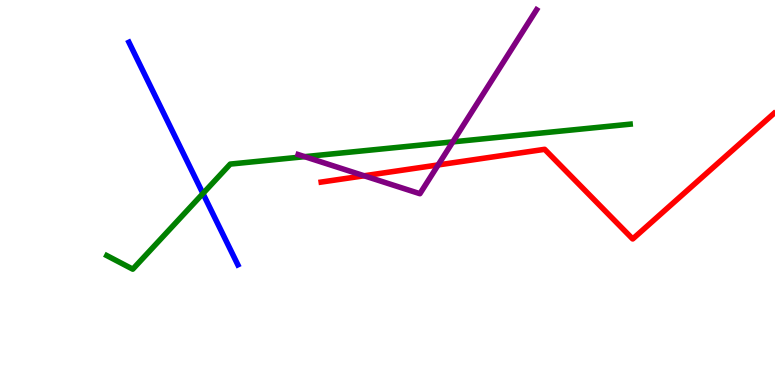[{'lines': ['blue', 'red'], 'intersections': []}, {'lines': ['green', 'red'], 'intersections': []}, {'lines': ['purple', 'red'], 'intersections': [{'x': 4.7, 'y': 5.43}, {'x': 5.65, 'y': 5.72}]}, {'lines': ['blue', 'green'], 'intersections': [{'x': 2.62, 'y': 4.97}]}, {'lines': ['blue', 'purple'], 'intersections': []}, {'lines': ['green', 'purple'], 'intersections': [{'x': 3.93, 'y': 5.93}, {'x': 5.84, 'y': 6.31}]}]